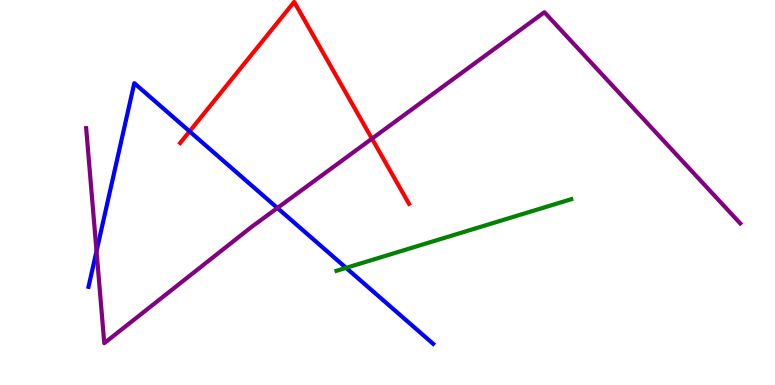[{'lines': ['blue', 'red'], 'intersections': [{'x': 2.45, 'y': 6.59}]}, {'lines': ['green', 'red'], 'intersections': []}, {'lines': ['purple', 'red'], 'intersections': [{'x': 4.8, 'y': 6.4}]}, {'lines': ['blue', 'green'], 'intersections': [{'x': 4.47, 'y': 3.04}]}, {'lines': ['blue', 'purple'], 'intersections': [{'x': 1.25, 'y': 3.48}, {'x': 3.58, 'y': 4.6}]}, {'lines': ['green', 'purple'], 'intersections': []}]